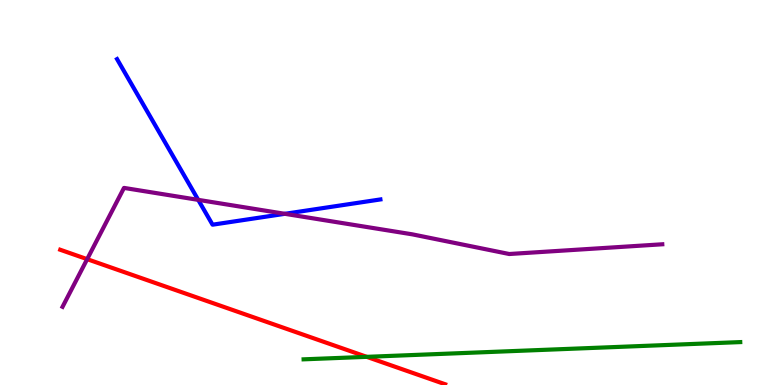[{'lines': ['blue', 'red'], 'intersections': []}, {'lines': ['green', 'red'], 'intersections': [{'x': 4.73, 'y': 0.731}]}, {'lines': ['purple', 'red'], 'intersections': [{'x': 1.12, 'y': 3.27}]}, {'lines': ['blue', 'green'], 'intersections': []}, {'lines': ['blue', 'purple'], 'intersections': [{'x': 2.56, 'y': 4.81}, {'x': 3.68, 'y': 4.45}]}, {'lines': ['green', 'purple'], 'intersections': []}]